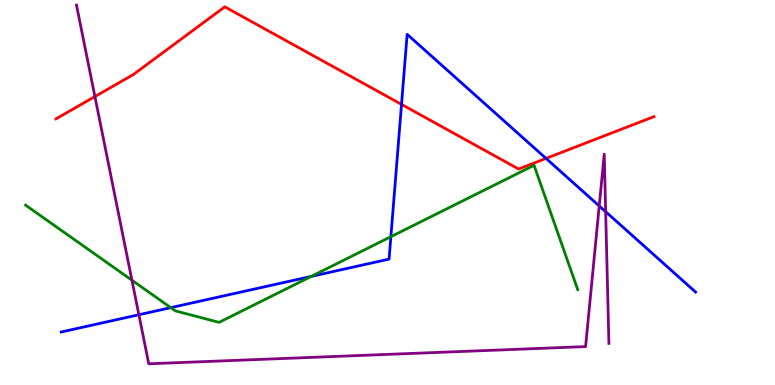[{'lines': ['blue', 'red'], 'intersections': [{'x': 5.18, 'y': 7.29}, {'x': 7.05, 'y': 5.89}]}, {'lines': ['green', 'red'], 'intersections': []}, {'lines': ['purple', 'red'], 'intersections': [{'x': 1.22, 'y': 7.49}]}, {'lines': ['blue', 'green'], 'intersections': [{'x': 2.2, 'y': 2.01}, {'x': 4.02, 'y': 2.82}, {'x': 5.04, 'y': 3.85}]}, {'lines': ['blue', 'purple'], 'intersections': [{'x': 1.79, 'y': 1.82}, {'x': 7.73, 'y': 4.65}, {'x': 7.81, 'y': 4.5}]}, {'lines': ['green', 'purple'], 'intersections': [{'x': 1.7, 'y': 2.72}]}]